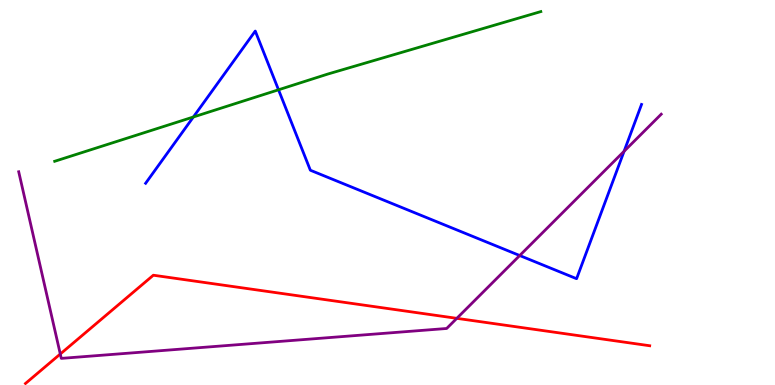[{'lines': ['blue', 'red'], 'intersections': []}, {'lines': ['green', 'red'], 'intersections': []}, {'lines': ['purple', 'red'], 'intersections': [{'x': 0.778, 'y': 0.805}, {'x': 5.89, 'y': 1.73}]}, {'lines': ['blue', 'green'], 'intersections': [{'x': 2.5, 'y': 6.96}, {'x': 3.59, 'y': 7.67}]}, {'lines': ['blue', 'purple'], 'intersections': [{'x': 6.71, 'y': 3.36}, {'x': 8.05, 'y': 6.07}]}, {'lines': ['green', 'purple'], 'intersections': []}]